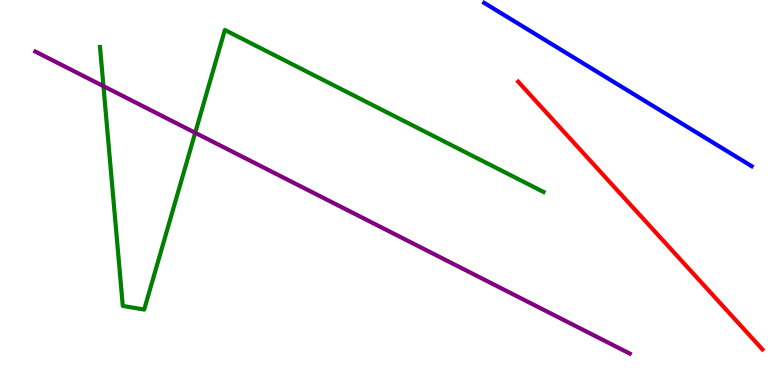[{'lines': ['blue', 'red'], 'intersections': []}, {'lines': ['green', 'red'], 'intersections': []}, {'lines': ['purple', 'red'], 'intersections': []}, {'lines': ['blue', 'green'], 'intersections': []}, {'lines': ['blue', 'purple'], 'intersections': []}, {'lines': ['green', 'purple'], 'intersections': [{'x': 1.33, 'y': 7.76}, {'x': 2.52, 'y': 6.55}]}]